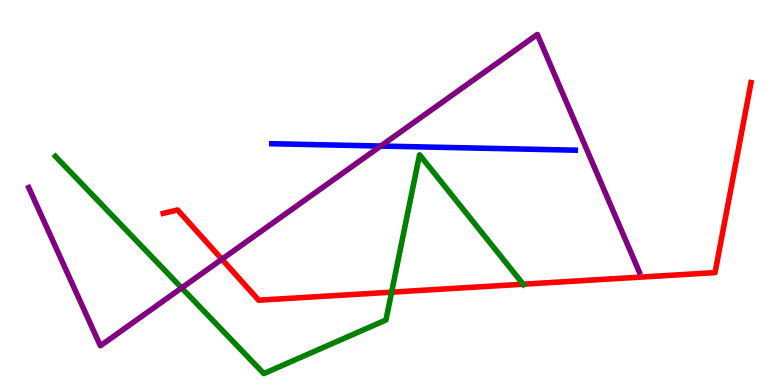[{'lines': ['blue', 'red'], 'intersections': []}, {'lines': ['green', 'red'], 'intersections': [{'x': 5.05, 'y': 2.41}, {'x': 6.75, 'y': 2.62}]}, {'lines': ['purple', 'red'], 'intersections': [{'x': 2.86, 'y': 3.27}]}, {'lines': ['blue', 'green'], 'intersections': []}, {'lines': ['blue', 'purple'], 'intersections': [{'x': 4.91, 'y': 6.21}]}, {'lines': ['green', 'purple'], 'intersections': [{'x': 2.34, 'y': 2.52}]}]